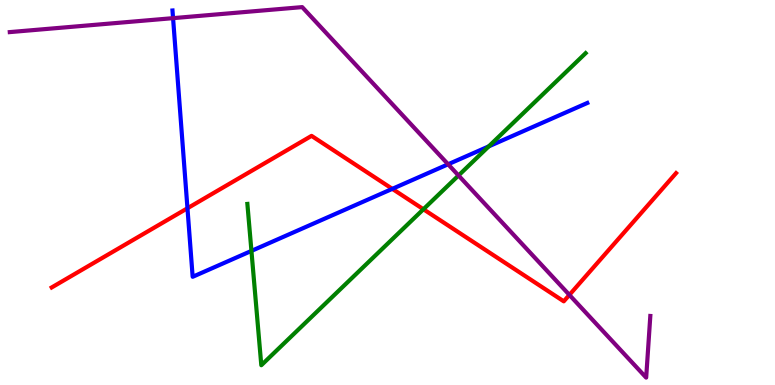[{'lines': ['blue', 'red'], 'intersections': [{'x': 2.42, 'y': 4.59}, {'x': 5.06, 'y': 5.09}]}, {'lines': ['green', 'red'], 'intersections': [{'x': 5.46, 'y': 4.56}]}, {'lines': ['purple', 'red'], 'intersections': [{'x': 7.35, 'y': 2.34}]}, {'lines': ['blue', 'green'], 'intersections': [{'x': 3.24, 'y': 3.48}, {'x': 6.31, 'y': 6.2}]}, {'lines': ['blue', 'purple'], 'intersections': [{'x': 2.23, 'y': 9.53}, {'x': 5.78, 'y': 5.73}]}, {'lines': ['green', 'purple'], 'intersections': [{'x': 5.92, 'y': 5.44}]}]